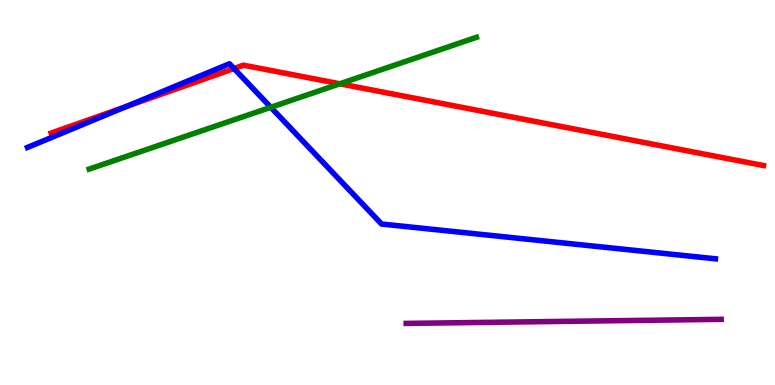[{'lines': ['blue', 'red'], 'intersections': [{'x': 1.62, 'y': 7.23}, {'x': 3.02, 'y': 8.22}]}, {'lines': ['green', 'red'], 'intersections': [{'x': 4.39, 'y': 7.82}]}, {'lines': ['purple', 'red'], 'intersections': []}, {'lines': ['blue', 'green'], 'intersections': [{'x': 3.49, 'y': 7.21}]}, {'lines': ['blue', 'purple'], 'intersections': []}, {'lines': ['green', 'purple'], 'intersections': []}]